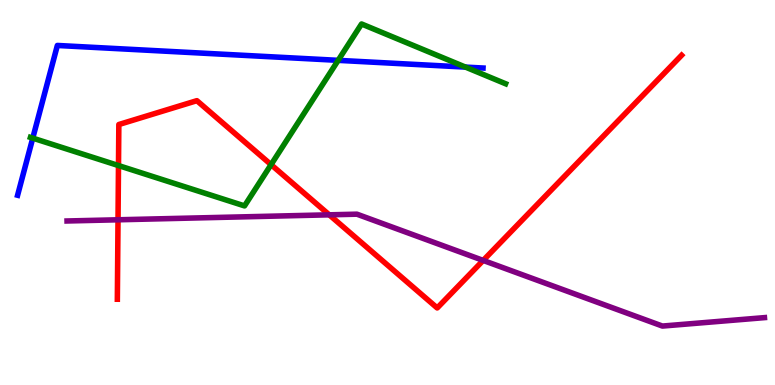[{'lines': ['blue', 'red'], 'intersections': []}, {'lines': ['green', 'red'], 'intersections': [{'x': 1.53, 'y': 5.7}, {'x': 3.5, 'y': 5.72}]}, {'lines': ['purple', 'red'], 'intersections': [{'x': 1.52, 'y': 4.29}, {'x': 4.25, 'y': 4.42}, {'x': 6.23, 'y': 3.24}]}, {'lines': ['blue', 'green'], 'intersections': [{'x': 0.423, 'y': 6.41}, {'x': 4.36, 'y': 8.43}, {'x': 6.01, 'y': 8.26}]}, {'lines': ['blue', 'purple'], 'intersections': []}, {'lines': ['green', 'purple'], 'intersections': []}]